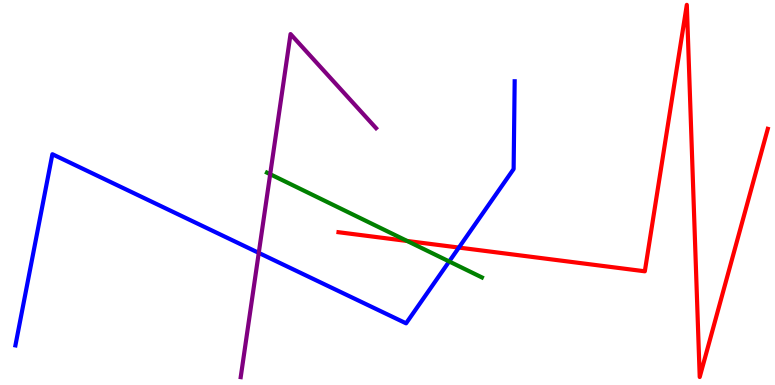[{'lines': ['blue', 'red'], 'intersections': [{'x': 5.92, 'y': 3.57}]}, {'lines': ['green', 'red'], 'intersections': [{'x': 5.25, 'y': 3.74}]}, {'lines': ['purple', 'red'], 'intersections': []}, {'lines': ['blue', 'green'], 'intersections': [{'x': 5.8, 'y': 3.21}]}, {'lines': ['blue', 'purple'], 'intersections': [{'x': 3.34, 'y': 3.43}]}, {'lines': ['green', 'purple'], 'intersections': [{'x': 3.49, 'y': 5.48}]}]